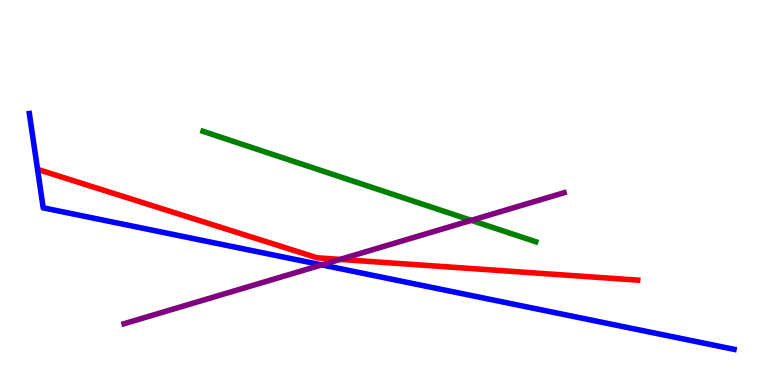[{'lines': ['blue', 'red'], 'intersections': []}, {'lines': ['green', 'red'], 'intersections': []}, {'lines': ['purple', 'red'], 'intersections': [{'x': 4.39, 'y': 3.26}]}, {'lines': ['blue', 'green'], 'intersections': []}, {'lines': ['blue', 'purple'], 'intersections': [{'x': 4.15, 'y': 3.12}]}, {'lines': ['green', 'purple'], 'intersections': [{'x': 6.08, 'y': 4.28}]}]